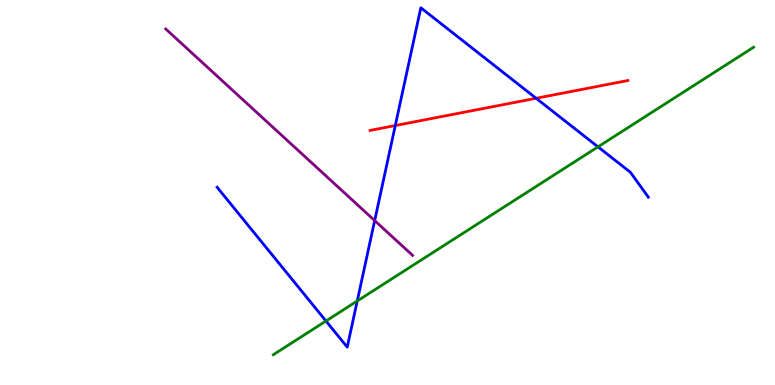[{'lines': ['blue', 'red'], 'intersections': [{'x': 5.1, 'y': 6.74}, {'x': 6.92, 'y': 7.45}]}, {'lines': ['green', 'red'], 'intersections': []}, {'lines': ['purple', 'red'], 'intersections': []}, {'lines': ['blue', 'green'], 'intersections': [{'x': 4.21, 'y': 1.66}, {'x': 4.61, 'y': 2.18}, {'x': 7.72, 'y': 6.19}]}, {'lines': ['blue', 'purple'], 'intersections': [{'x': 4.83, 'y': 4.27}]}, {'lines': ['green', 'purple'], 'intersections': []}]